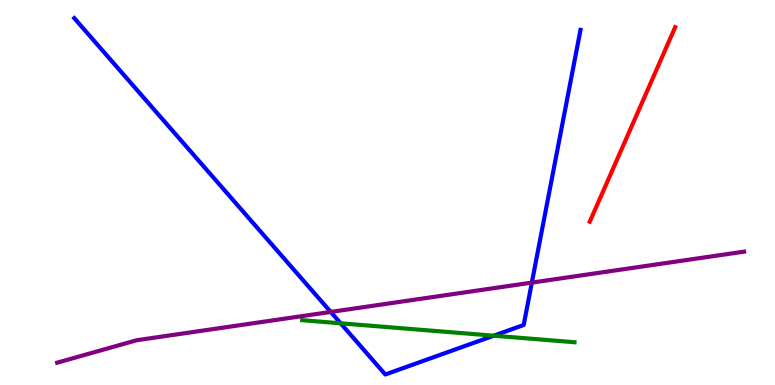[{'lines': ['blue', 'red'], 'intersections': []}, {'lines': ['green', 'red'], 'intersections': []}, {'lines': ['purple', 'red'], 'intersections': []}, {'lines': ['blue', 'green'], 'intersections': [{'x': 4.4, 'y': 1.6}, {'x': 6.37, 'y': 1.28}]}, {'lines': ['blue', 'purple'], 'intersections': [{'x': 4.27, 'y': 1.9}, {'x': 6.86, 'y': 2.66}]}, {'lines': ['green', 'purple'], 'intersections': []}]